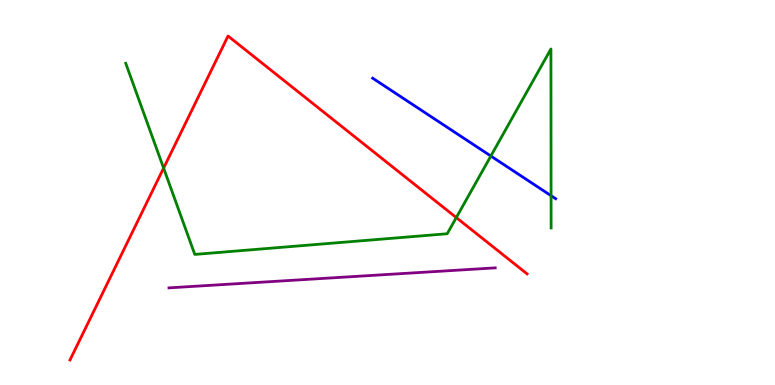[{'lines': ['blue', 'red'], 'intersections': []}, {'lines': ['green', 'red'], 'intersections': [{'x': 2.11, 'y': 5.63}, {'x': 5.89, 'y': 4.35}]}, {'lines': ['purple', 'red'], 'intersections': []}, {'lines': ['blue', 'green'], 'intersections': [{'x': 6.33, 'y': 5.95}, {'x': 7.11, 'y': 4.92}]}, {'lines': ['blue', 'purple'], 'intersections': []}, {'lines': ['green', 'purple'], 'intersections': []}]